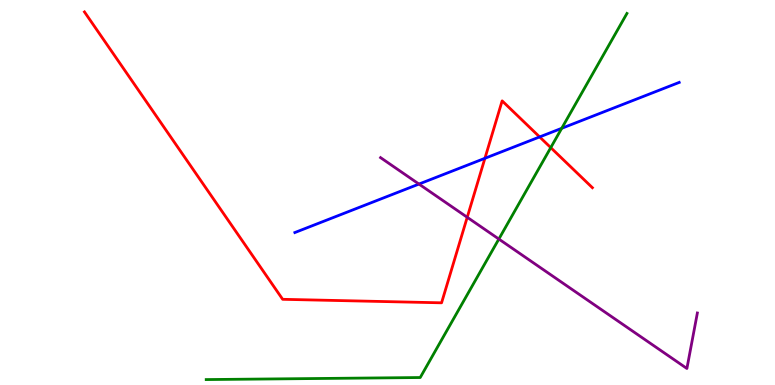[{'lines': ['blue', 'red'], 'intersections': [{'x': 6.26, 'y': 5.89}, {'x': 6.96, 'y': 6.44}]}, {'lines': ['green', 'red'], 'intersections': [{'x': 7.11, 'y': 6.17}]}, {'lines': ['purple', 'red'], 'intersections': [{'x': 6.03, 'y': 4.36}]}, {'lines': ['blue', 'green'], 'intersections': [{'x': 7.25, 'y': 6.67}]}, {'lines': ['blue', 'purple'], 'intersections': [{'x': 5.41, 'y': 5.22}]}, {'lines': ['green', 'purple'], 'intersections': [{'x': 6.44, 'y': 3.79}]}]